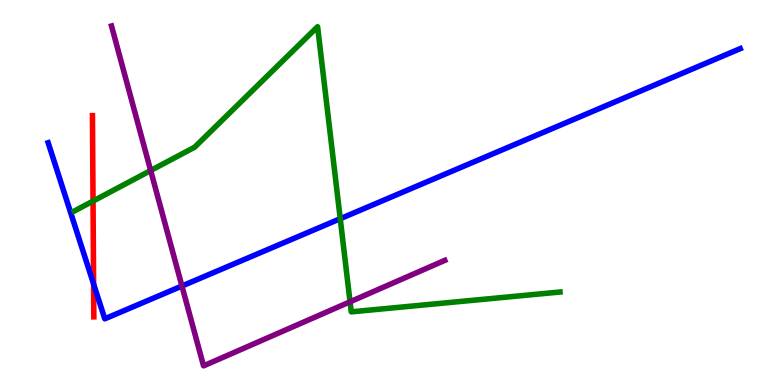[{'lines': ['blue', 'red'], 'intersections': [{'x': 1.21, 'y': 2.62}]}, {'lines': ['green', 'red'], 'intersections': [{'x': 1.2, 'y': 4.78}]}, {'lines': ['purple', 'red'], 'intersections': []}, {'lines': ['blue', 'green'], 'intersections': [{'x': 4.39, 'y': 4.32}]}, {'lines': ['blue', 'purple'], 'intersections': [{'x': 2.35, 'y': 2.57}]}, {'lines': ['green', 'purple'], 'intersections': [{'x': 1.94, 'y': 5.57}, {'x': 4.52, 'y': 2.16}]}]